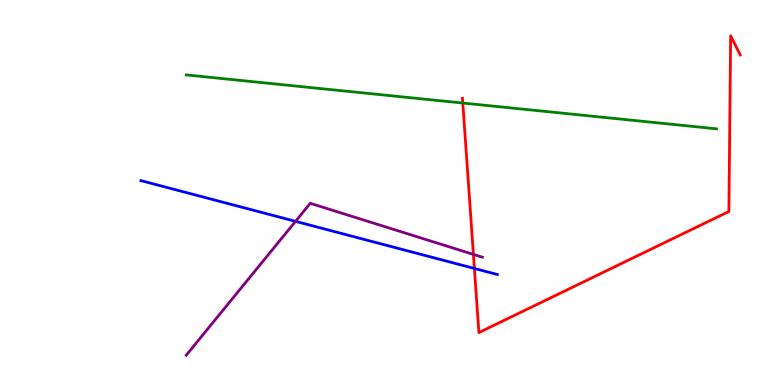[{'lines': ['blue', 'red'], 'intersections': [{'x': 6.12, 'y': 3.03}]}, {'lines': ['green', 'red'], 'intersections': [{'x': 5.97, 'y': 7.32}]}, {'lines': ['purple', 'red'], 'intersections': [{'x': 6.11, 'y': 3.39}]}, {'lines': ['blue', 'green'], 'intersections': []}, {'lines': ['blue', 'purple'], 'intersections': [{'x': 3.81, 'y': 4.25}]}, {'lines': ['green', 'purple'], 'intersections': []}]